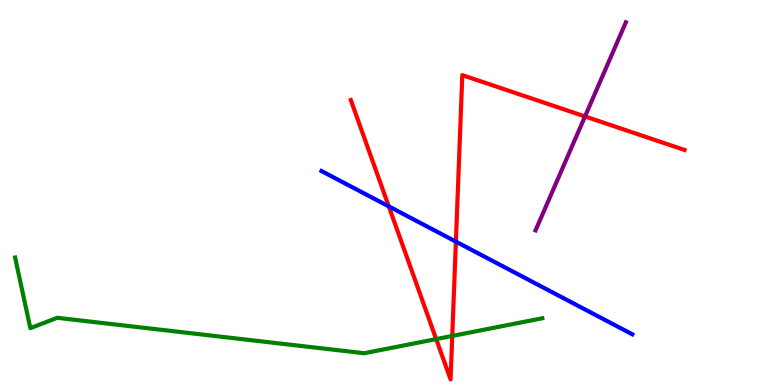[{'lines': ['blue', 'red'], 'intersections': [{'x': 5.02, 'y': 4.64}, {'x': 5.88, 'y': 3.72}]}, {'lines': ['green', 'red'], 'intersections': [{'x': 5.63, 'y': 1.19}, {'x': 5.84, 'y': 1.27}]}, {'lines': ['purple', 'red'], 'intersections': [{'x': 7.55, 'y': 6.98}]}, {'lines': ['blue', 'green'], 'intersections': []}, {'lines': ['blue', 'purple'], 'intersections': []}, {'lines': ['green', 'purple'], 'intersections': []}]